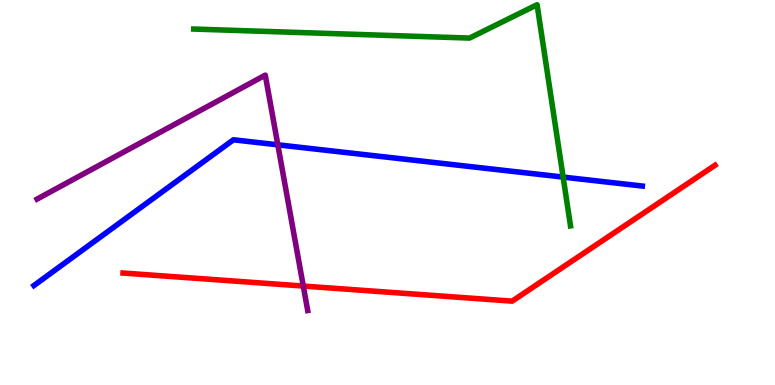[{'lines': ['blue', 'red'], 'intersections': []}, {'lines': ['green', 'red'], 'intersections': []}, {'lines': ['purple', 'red'], 'intersections': [{'x': 3.91, 'y': 2.57}]}, {'lines': ['blue', 'green'], 'intersections': [{'x': 7.27, 'y': 5.4}]}, {'lines': ['blue', 'purple'], 'intersections': [{'x': 3.58, 'y': 6.24}]}, {'lines': ['green', 'purple'], 'intersections': []}]